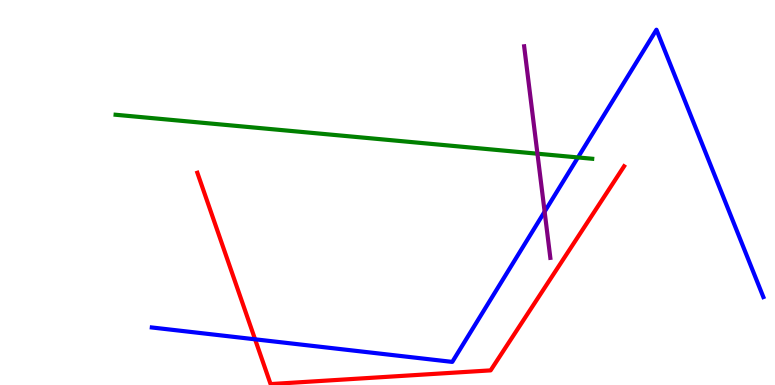[{'lines': ['blue', 'red'], 'intersections': [{'x': 3.29, 'y': 1.19}]}, {'lines': ['green', 'red'], 'intersections': []}, {'lines': ['purple', 'red'], 'intersections': []}, {'lines': ['blue', 'green'], 'intersections': [{'x': 7.46, 'y': 5.91}]}, {'lines': ['blue', 'purple'], 'intersections': [{'x': 7.03, 'y': 4.5}]}, {'lines': ['green', 'purple'], 'intersections': [{'x': 6.93, 'y': 6.01}]}]